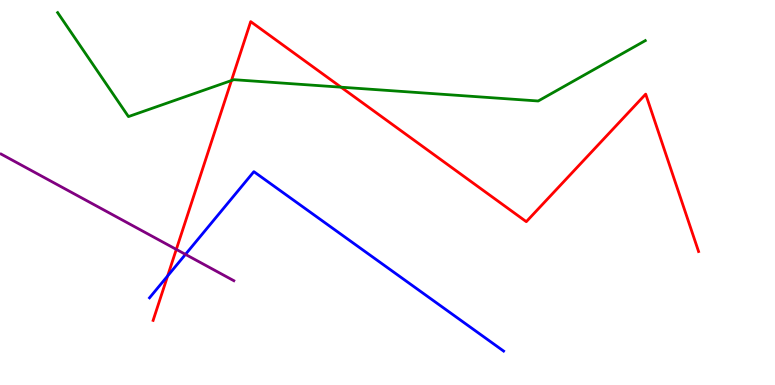[{'lines': ['blue', 'red'], 'intersections': [{'x': 2.16, 'y': 2.83}]}, {'lines': ['green', 'red'], 'intersections': [{'x': 2.99, 'y': 7.91}, {'x': 4.4, 'y': 7.74}]}, {'lines': ['purple', 'red'], 'intersections': [{'x': 2.27, 'y': 3.52}]}, {'lines': ['blue', 'green'], 'intersections': []}, {'lines': ['blue', 'purple'], 'intersections': [{'x': 2.39, 'y': 3.39}]}, {'lines': ['green', 'purple'], 'intersections': []}]